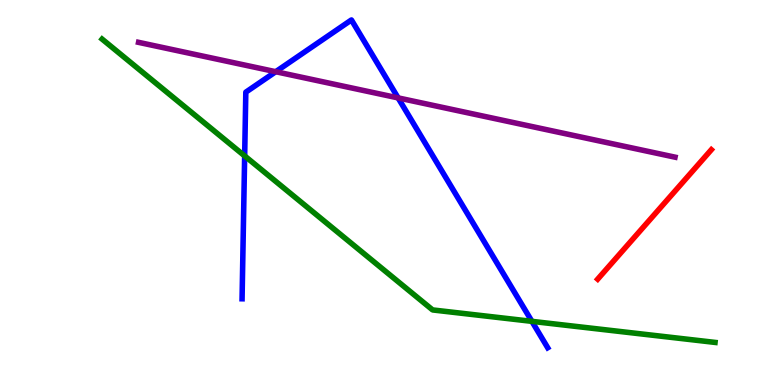[{'lines': ['blue', 'red'], 'intersections': []}, {'lines': ['green', 'red'], 'intersections': []}, {'lines': ['purple', 'red'], 'intersections': []}, {'lines': ['blue', 'green'], 'intersections': [{'x': 3.16, 'y': 5.95}, {'x': 6.86, 'y': 1.65}]}, {'lines': ['blue', 'purple'], 'intersections': [{'x': 3.56, 'y': 8.14}, {'x': 5.14, 'y': 7.46}]}, {'lines': ['green', 'purple'], 'intersections': []}]